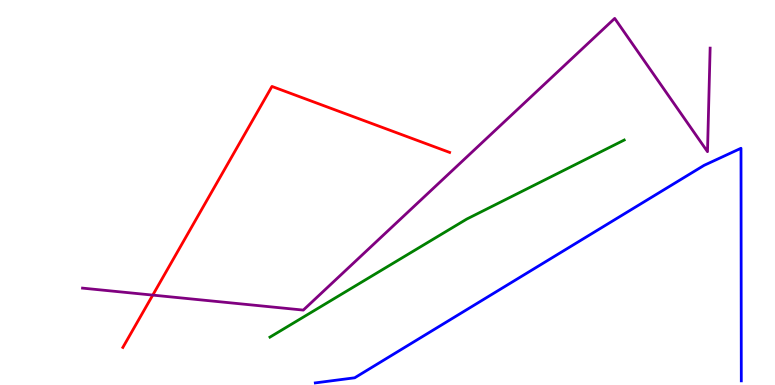[{'lines': ['blue', 'red'], 'intersections': []}, {'lines': ['green', 'red'], 'intersections': []}, {'lines': ['purple', 'red'], 'intersections': [{'x': 1.97, 'y': 2.33}]}, {'lines': ['blue', 'green'], 'intersections': []}, {'lines': ['blue', 'purple'], 'intersections': []}, {'lines': ['green', 'purple'], 'intersections': []}]